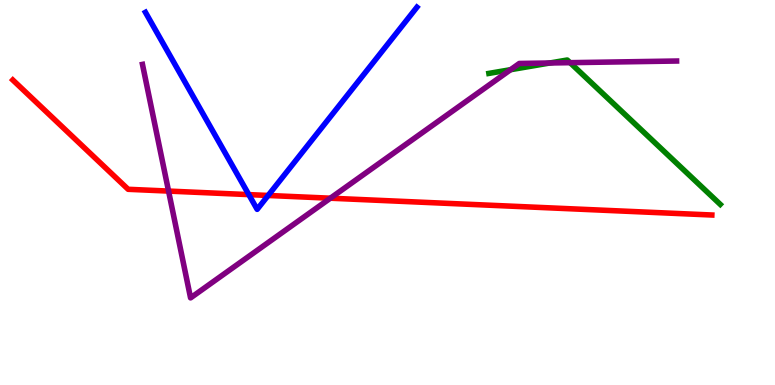[{'lines': ['blue', 'red'], 'intersections': [{'x': 3.21, 'y': 4.95}, {'x': 3.46, 'y': 4.92}]}, {'lines': ['green', 'red'], 'intersections': []}, {'lines': ['purple', 'red'], 'intersections': [{'x': 2.18, 'y': 5.04}, {'x': 4.26, 'y': 4.85}]}, {'lines': ['blue', 'green'], 'intersections': []}, {'lines': ['blue', 'purple'], 'intersections': []}, {'lines': ['green', 'purple'], 'intersections': [{'x': 6.59, 'y': 8.19}, {'x': 7.1, 'y': 8.36}, {'x': 7.36, 'y': 8.37}]}]